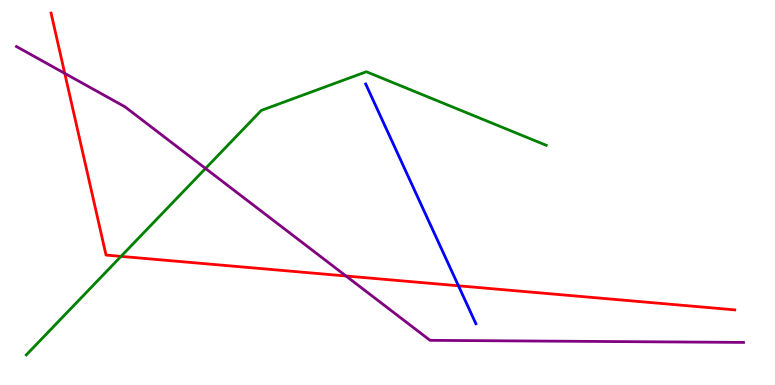[{'lines': ['blue', 'red'], 'intersections': [{'x': 5.92, 'y': 2.58}]}, {'lines': ['green', 'red'], 'intersections': [{'x': 1.56, 'y': 3.34}]}, {'lines': ['purple', 'red'], 'intersections': [{'x': 0.836, 'y': 8.09}, {'x': 4.46, 'y': 2.83}]}, {'lines': ['blue', 'green'], 'intersections': []}, {'lines': ['blue', 'purple'], 'intersections': []}, {'lines': ['green', 'purple'], 'intersections': [{'x': 2.65, 'y': 5.62}]}]